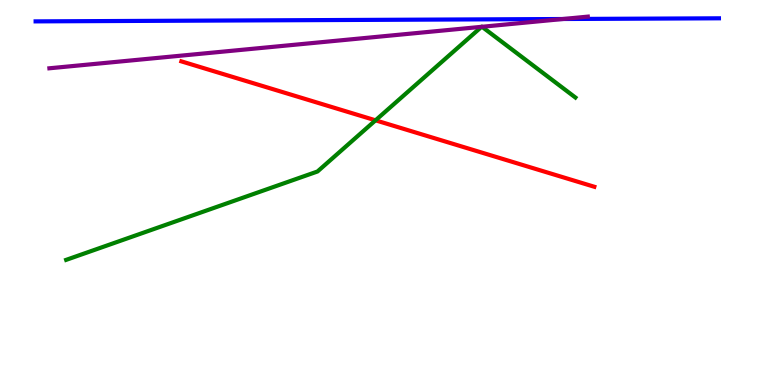[{'lines': ['blue', 'red'], 'intersections': []}, {'lines': ['green', 'red'], 'intersections': [{'x': 4.85, 'y': 6.87}]}, {'lines': ['purple', 'red'], 'intersections': []}, {'lines': ['blue', 'green'], 'intersections': []}, {'lines': ['blue', 'purple'], 'intersections': [{'x': 7.26, 'y': 9.51}]}, {'lines': ['green', 'purple'], 'intersections': [{'x': 6.21, 'y': 9.3}, {'x': 6.22, 'y': 9.3}]}]